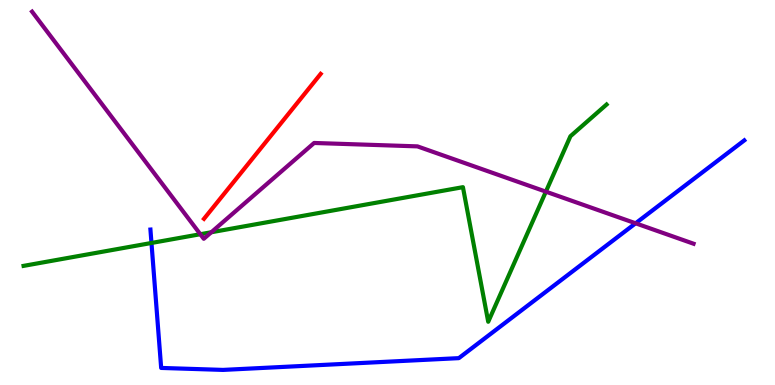[{'lines': ['blue', 'red'], 'intersections': []}, {'lines': ['green', 'red'], 'intersections': []}, {'lines': ['purple', 'red'], 'intersections': []}, {'lines': ['blue', 'green'], 'intersections': [{'x': 1.95, 'y': 3.69}]}, {'lines': ['blue', 'purple'], 'intersections': [{'x': 8.2, 'y': 4.2}]}, {'lines': ['green', 'purple'], 'intersections': [{'x': 2.58, 'y': 3.92}, {'x': 2.73, 'y': 3.97}, {'x': 7.04, 'y': 5.02}]}]